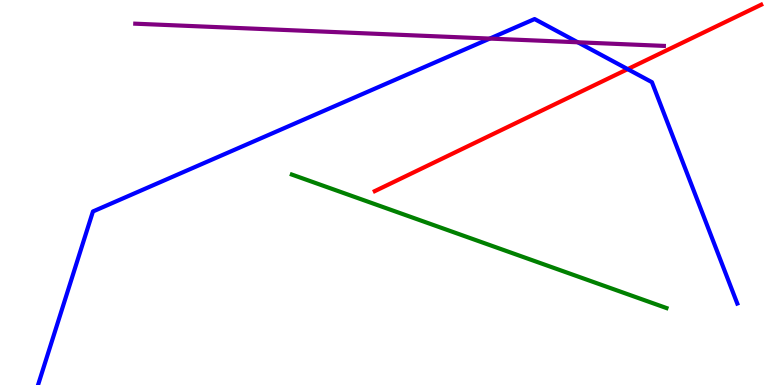[{'lines': ['blue', 'red'], 'intersections': [{'x': 8.1, 'y': 8.2}]}, {'lines': ['green', 'red'], 'intersections': []}, {'lines': ['purple', 'red'], 'intersections': []}, {'lines': ['blue', 'green'], 'intersections': []}, {'lines': ['blue', 'purple'], 'intersections': [{'x': 6.32, 'y': 9.0}, {'x': 7.46, 'y': 8.9}]}, {'lines': ['green', 'purple'], 'intersections': []}]